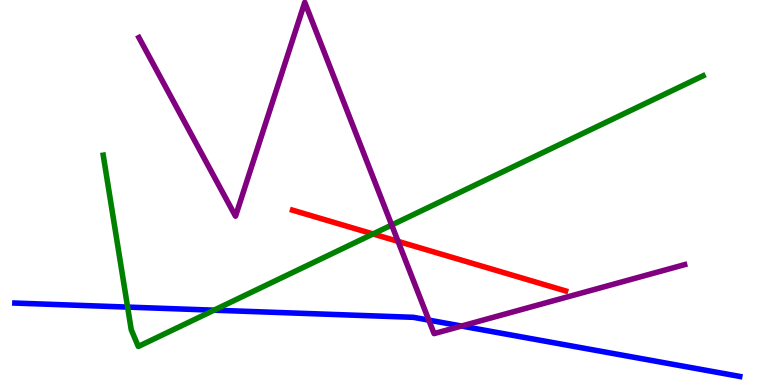[{'lines': ['blue', 'red'], 'intersections': []}, {'lines': ['green', 'red'], 'intersections': [{'x': 4.81, 'y': 3.92}]}, {'lines': ['purple', 'red'], 'intersections': [{'x': 5.14, 'y': 3.73}]}, {'lines': ['blue', 'green'], 'intersections': [{'x': 1.65, 'y': 2.02}, {'x': 2.76, 'y': 1.94}]}, {'lines': ['blue', 'purple'], 'intersections': [{'x': 5.53, 'y': 1.69}, {'x': 5.95, 'y': 1.53}]}, {'lines': ['green', 'purple'], 'intersections': [{'x': 5.05, 'y': 4.16}]}]